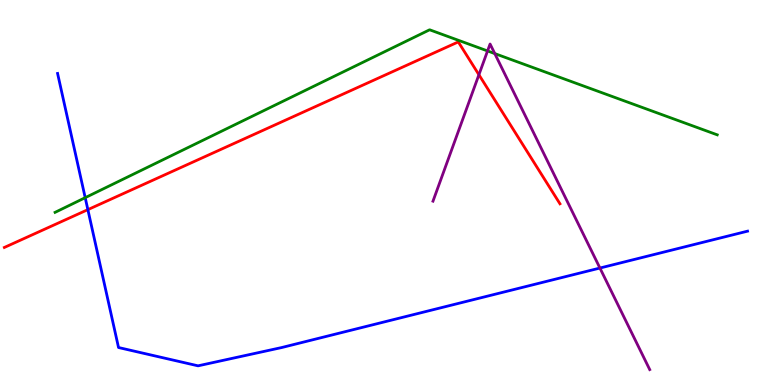[{'lines': ['blue', 'red'], 'intersections': [{'x': 1.13, 'y': 4.55}]}, {'lines': ['green', 'red'], 'intersections': []}, {'lines': ['purple', 'red'], 'intersections': [{'x': 6.18, 'y': 8.06}]}, {'lines': ['blue', 'green'], 'intersections': [{'x': 1.1, 'y': 4.87}]}, {'lines': ['blue', 'purple'], 'intersections': [{'x': 7.74, 'y': 3.04}]}, {'lines': ['green', 'purple'], 'intersections': [{'x': 6.29, 'y': 8.68}, {'x': 6.38, 'y': 8.61}]}]